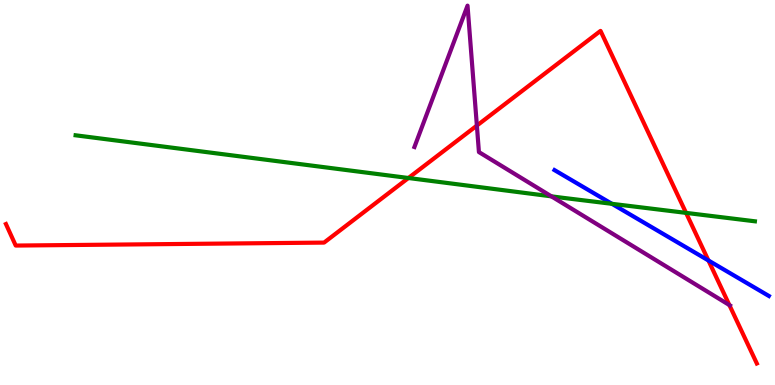[{'lines': ['blue', 'red'], 'intersections': [{'x': 9.14, 'y': 3.23}]}, {'lines': ['green', 'red'], 'intersections': [{'x': 5.27, 'y': 5.38}, {'x': 8.85, 'y': 4.47}]}, {'lines': ['purple', 'red'], 'intersections': [{'x': 6.15, 'y': 6.74}, {'x': 9.41, 'y': 2.08}]}, {'lines': ['blue', 'green'], 'intersections': [{'x': 7.9, 'y': 4.71}]}, {'lines': ['blue', 'purple'], 'intersections': []}, {'lines': ['green', 'purple'], 'intersections': [{'x': 7.11, 'y': 4.9}]}]